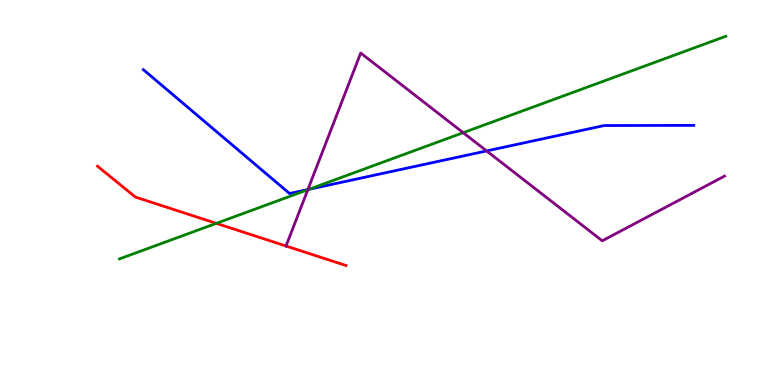[{'lines': ['blue', 'red'], 'intersections': []}, {'lines': ['green', 'red'], 'intersections': [{'x': 2.79, 'y': 4.2}]}, {'lines': ['purple', 'red'], 'intersections': [{'x': 3.69, 'y': 3.61}]}, {'lines': ['blue', 'green'], 'intersections': [{'x': 3.99, 'y': 5.08}]}, {'lines': ['blue', 'purple'], 'intersections': [{'x': 3.97, 'y': 5.08}, {'x': 6.28, 'y': 6.08}]}, {'lines': ['green', 'purple'], 'intersections': [{'x': 3.97, 'y': 5.07}, {'x': 5.98, 'y': 6.55}]}]